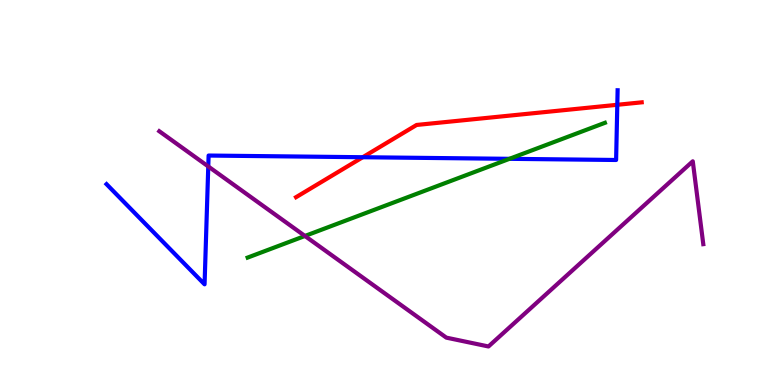[{'lines': ['blue', 'red'], 'intersections': [{'x': 4.68, 'y': 5.92}, {'x': 7.97, 'y': 7.28}]}, {'lines': ['green', 'red'], 'intersections': []}, {'lines': ['purple', 'red'], 'intersections': []}, {'lines': ['blue', 'green'], 'intersections': [{'x': 6.57, 'y': 5.87}]}, {'lines': ['blue', 'purple'], 'intersections': [{'x': 2.69, 'y': 5.68}]}, {'lines': ['green', 'purple'], 'intersections': [{'x': 3.93, 'y': 3.87}]}]